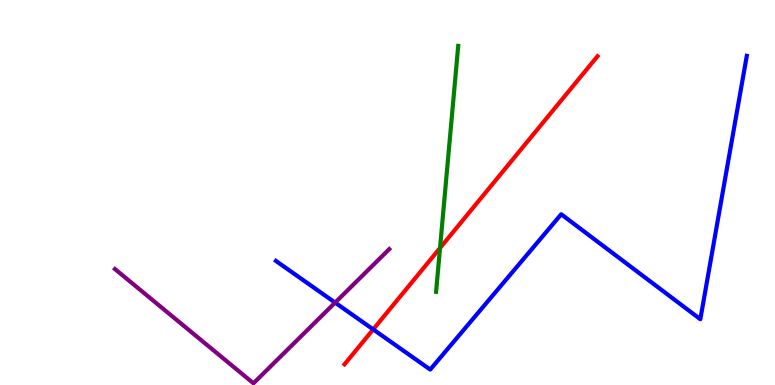[{'lines': ['blue', 'red'], 'intersections': [{'x': 4.82, 'y': 1.44}]}, {'lines': ['green', 'red'], 'intersections': [{'x': 5.68, 'y': 3.56}]}, {'lines': ['purple', 'red'], 'intersections': []}, {'lines': ['blue', 'green'], 'intersections': []}, {'lines': ['blue', 'purple'], 'intersections': [{'x': 4.32, 'y': 2.14}]}, {'lines': ['green', 'purple'], 'intersections': []}]